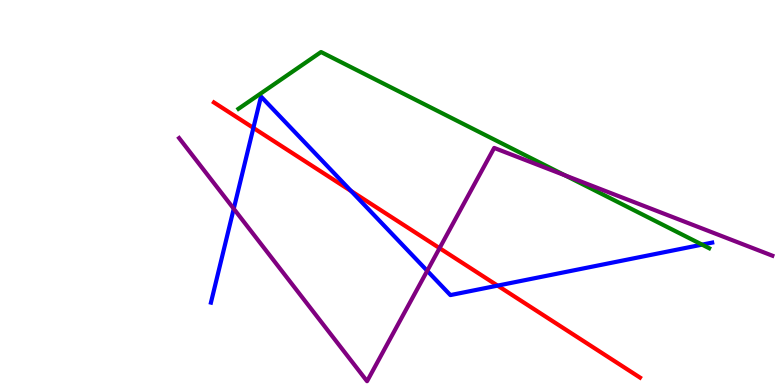[{'lines': ['blue', 'red'], 'intersections': [{'x': 3.27, 'y': 6.68}, {'x': 4.53, 'y': 5.04}, {'x': 6.42, 'y': 2.58}]}, {'lines': ['green', 'red'], 'intersections': []}, {'lines': ['purple', 'red'], 'intersections': [{'x': 5.67, 'y': 3.55}]}, {'lines': ['blue', 'green'], 'intersections': [{'x': 9.06, 'y': 3.65}]}, {'lines': ['blue', 'purple'], 'intersections': [{'x': 3.02, 'y': 4.58}, {'x': 5.51, 'y': 2.97}]}, {'lines': ['green', 'purple'], 'intersections': [{'x': 7.29, 'y': 5.44}]}]